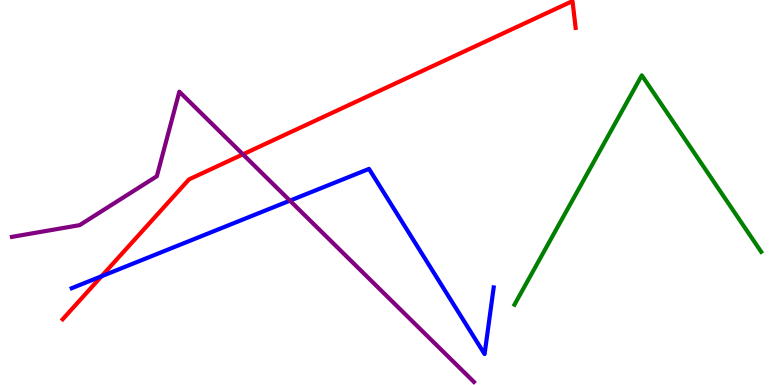[{'lines': ['blue', 'red'], 'intersections': [{'x': 1.31, 'y': 2.82}]}, {'lines': ['green', 'red'], 'intersections': []}, {'lines': ['purple', 'red'], 'intersections': [{'x': 3.13, 'y': 5.99}]}, {'lines': ['blue', 'green'], 'intersections': []}, {'lines': ['blue', 'purple'], 'intersections': [{'x': 3.74, 'y': 4.79}]}, {'lines': ['green', 'purple'], 'intersections': []}]